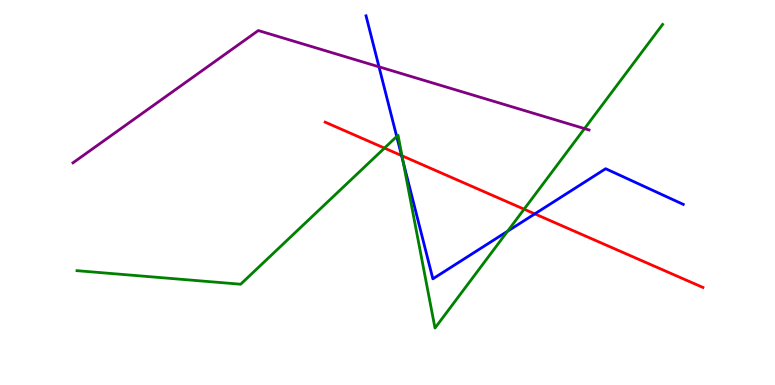[{'lines': ['blue', 'red'], 'intersections': [{'x': 5.18, 'y': 5.96}, {'x': 6.9, 'y': 4.44}]}, {'lines': ['green', 'red'], 'intersections': [{'x': 4.96, 'y': 6.15}, {'x': 5.19, 'y': 5.95}, {'x': 6.76, 'y': 4.57}]}, {'lines': ['purple', 'red'], 'intersections': []}, {'lines': ['blue', 'green'], 'intersections': [{'x': 5.12, 'y': 6.45}, {'x': 5.2, 'y': 5.79}, {'x': 6.55, 'y': 3.99}]}, {'lines': ['blue', 'purple'], 'intersections': [{'x': 4.89, 'y': 8.26}]}, {'lines': ['green', 'purple'], 'intersections': [{'x': 7.54, 'y': 6.66}]}]